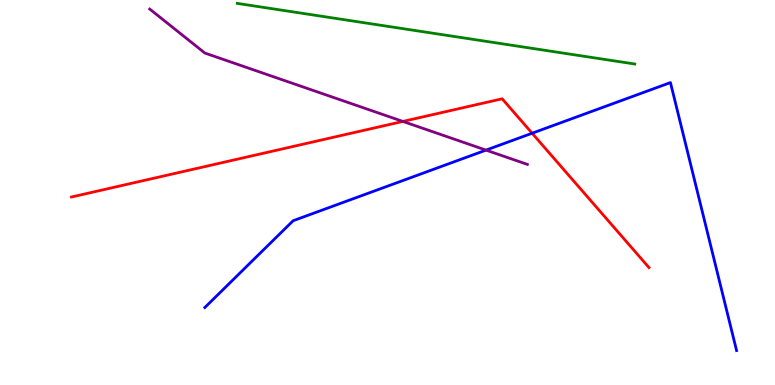[{'lines': ['blue', 'red'], 'intersections': [{'x': 6.87, 'y': 6.54}]}, {'lines': ['green', 'red'], 'intersections': []}, {'lines': ['purple', 'red'], 'intersections': [{'x': 5.2, 'y': 6.85}]}, {'lines': ['blue', 'green'], 'intersections': []}, {'lines': ['blue', 'purple'], 'intersections': [{'x': 6.27, 'y': 6.1}]}, {'lines': ['green', 'purple'], 'intersections': []}]